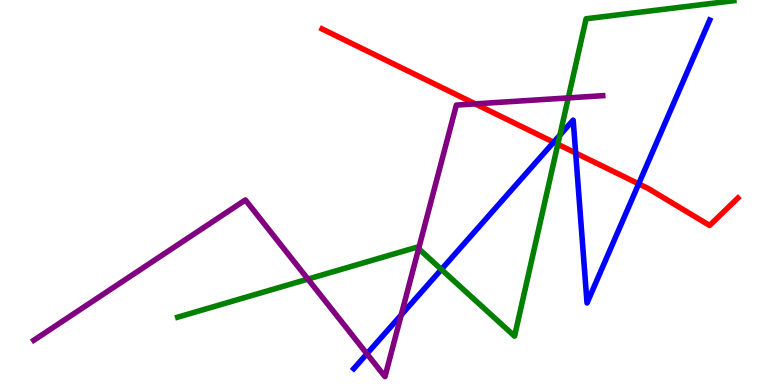[{'lines': ['blue', 'red'], 'intersections': [{'x': 7.14, 'y': 6.31}, {'x': 7.43, 'y': 6.03}, {'x': 8.24, 'y': 5.23}]}, {'lines': ['green', 'red'], 'intersections': [{'x': 7.2, 'y': 6.25}]}, {'lines': ['purple', 'red'], 'intersections': [{'x': 6.13, 'y': 7.3}]}, {'lines': ['blue', 'green'], 'intersections': [{'x': 5.7, 'y': 3.0}, {'x': 7.22, 'y': 6.49}]}, {'lines': ['blue', 'purple'], 'intersections': [{'x': 4.73, 'y': 0.811}, {'x': 5.18, 'y': 1.82}]}, {'lines': ['green', 'purple'], 'intersections': [{'x': 3.97, 'y': 2.75}, {'x': 5.4, 'y': 3.54}, {'x': 7.33, 'y': 7.46}]}]